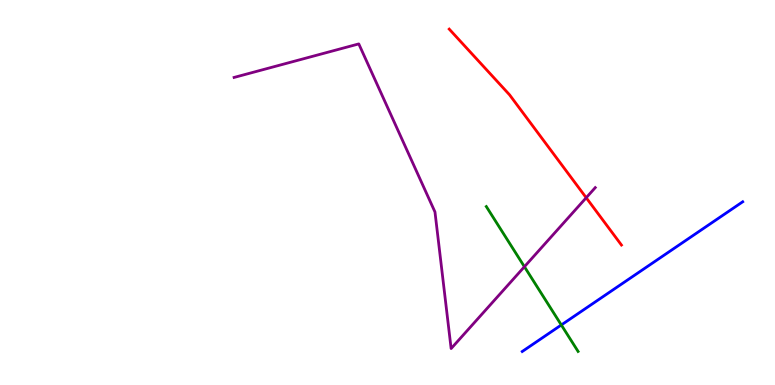[{'lines': ['blue', 'red'], 'intersections': []}, {'lines': ['green', 'red'], 'intersections': []}, {'lines': ['purple', 'red'], 'intersections': [{'x': 7.56, 'y': 4.86}]}, {'lines': ['blue', 'green'], 'intersections': [{'x': 7.24, 'y': 1.56}]}, {'lines': ['blue', 'purple'], 'intersections': []}, {'lines': ['green', 'purple'], 'intersections': [{'x': 6.77, 'y': 3.07}]}]